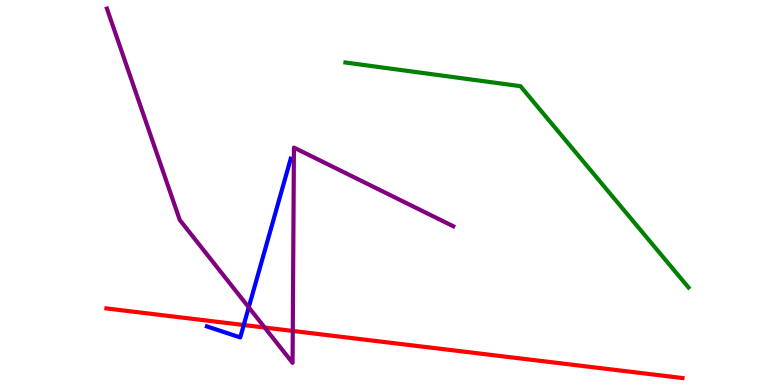[{'lines': ['blue', 'red'], 'intersections': [{'x': 3.15, 'y': 1.56}]}, {'lines': ['green', 'red'], 'intersections': []}, {'lines': ['purple', 'red'], 'intersections': [{'x': 3.42, 'y': 1.49}, {'x': 3.78, 'y': 1.4}]}, {'lines': ['blue', 'green'], 'intersections': []}, {'lines': ['blue', 'purple'], 'intersections': [{'x': 3.21, 'y': 2.02}]}, {'lines': ['green', 'purple'], 'intersections': []}]